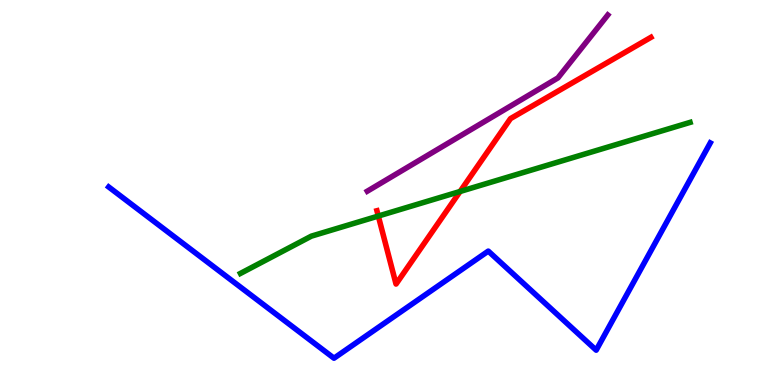[{'lines': ['blue', 'red'], 'intersections': []}, {'lines': ['green', 'red'], 'intersections': [{'x': 4.88, 'y': 4.39}, {'x': 5.94, 'y': 5.03}]}, {'lines': ['purple', 'red'], 'intersections': []}, {'lines': ['blue', 'green'], 'intersections': []}, {'lines': ['blue', 'purple'], 'intersections': []}, {'lines': ['green', 'purple'], 'intersections': []}]